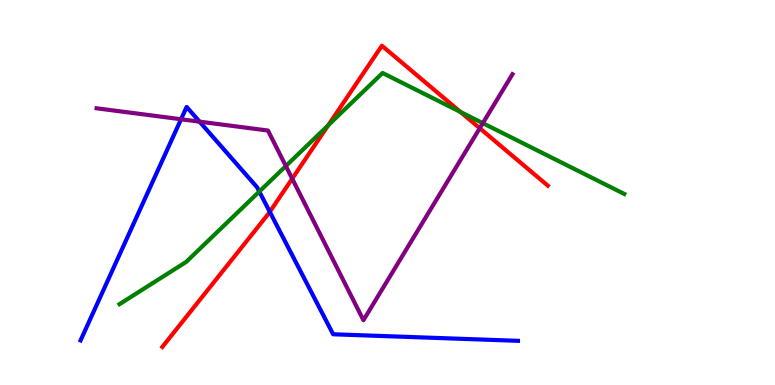[{'lines': ['blue', 'red'], 'intersections': [{'x': 3.48, 'y': 4.5}]}, {'lines': ['green', 'red'], 'intersections': [{'x': 4.24, 'y': 6.75}, {'x': 5.94, 'y': 7.09}]}, {'lines': ['purple', 'red'], 'intersections': [{'x': 3.77, 'y': 5.36}, {'x': 6.19, 'y': 6.67}]}, {'lines': ['blue', 'green'], 'intersections': [{'x': 3.35, 'y': 5.02}]}, {'lines': ['blue', 'purple'], 'intersections': [{'x': 2.34, 'y': 6.9}, {'x': 2.57, 'y': 6.84}]}, {'lines': ['green', 'purple'], 'intersections': [{'x': 3.69, 'y': 5.69}, {'x': 6.23, 'y': 6.8}]}]